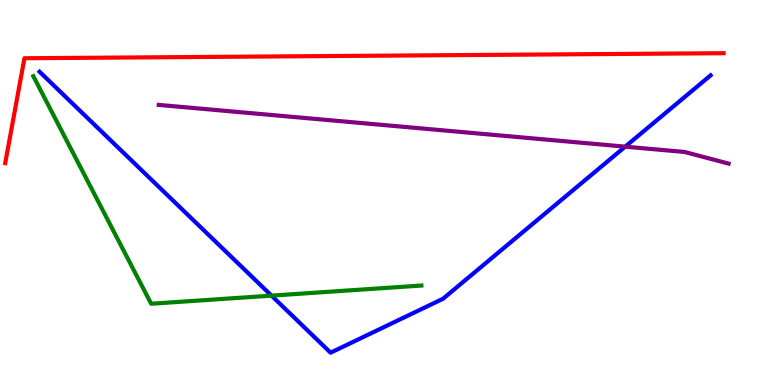[{'lines': ['blue', 'red'], 'intersections': []}, {'lines': ['green', 'red'], 'intersections': []}, {'lines': ['purple', 'red'], 'intersections': []}, {'lines': ['blue', 'green'], 'intersections': [{'x': 3.5, 'y': 2.32}]}, {'lines': ['blue', 'purple'], 'intersections': [{'x': 8.07, 'y': 6.19}]}, {'lines': ['green', 'purple'], 'intersections': []}]